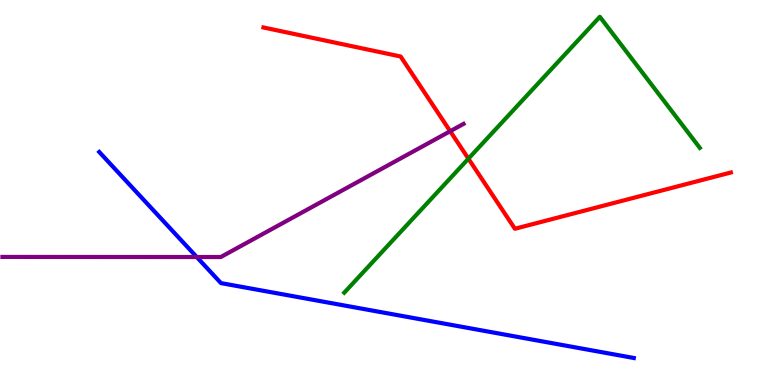[{'lines': ['blue', 'red'], 'intersections': []}, {'lines': ['green', 'red'], 'intersections': [{'x': 6.04, 'y': 5.88}]}, {'lines': ['purple', 'red'], 'intersections': [{'x': 5.81, 'y': 6.59}]}, {'lines': ['blue', 'green'], 'intersections': []}, {'lines': ['blue', 'purple'], 'intersections': [{'x': 2.54, 'y': 3.32}]}, {'lines': ['green', 'purple'], 'intersections': []}]